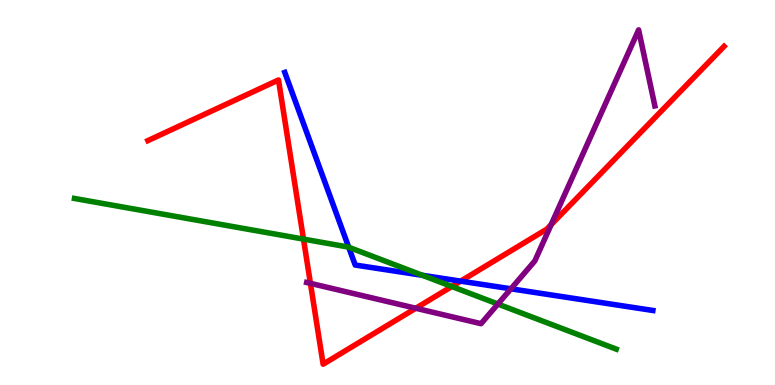[{'lines': ['blue', 'red'], 'intersections': [{'x': 5.94, 'y': 2.7}]}, {'lines': ['green', 'red'], 'intersections': [{'x': 3.92, 'y': 3.79}, {'x': 5.83, 'y': 2.56}]}, {'lines': ['purple', 'red'], 'intersections': [{'x': 4.01, 'y': 2.64}, {'x': 5.36, 'y': 1.99}, {'x': 7.11, 'y': 4.16}]}, {'lines': ['blue', 'green'], 'intersections': [{'x': 4.5, 'y': 3.58}, {'x': 5.45, 'y': 2.85}]}, {'lines': ['blue', 'purple'], 'intersections': [{'x': 6.59, 'y': 2.5}]}, {'lines': ['green', 'purple'], 'intersections': [{'x': 6.42, 'y': 2.1}]}]